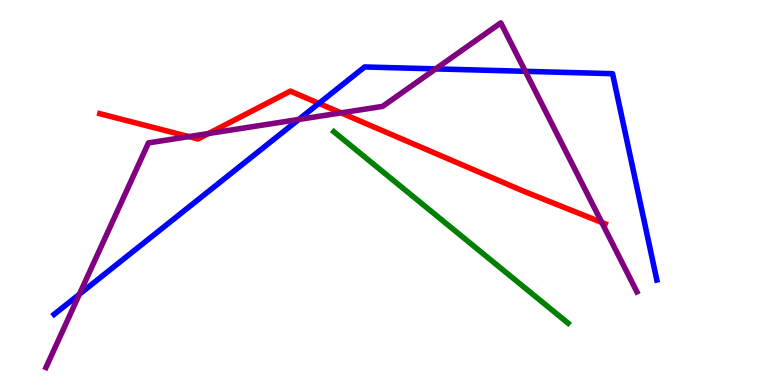[{'lines': ['blue', 'red'], 'intersections': [{'x': 4.12, 'y': 7.31}]}, {'lines': ['green', 'red'], 'intersections': []}, {'lines': ['purple', 'red'], 'intersections': [{'x': 2.44, 'y': 6.45}, {'x': 2.69, 'y': 6.53}, {'x': 4.4, 'y': 7.07}, {'x': 7.77, 'y': 4.22}]}, {'lines': ['blue', 'green'], 'intersections': []}, {'lines': ['blue', 'purple'], 'intersections': [{'x': 1.02, 'y': 2.36}, {'x': 3.86, 'y': 6.9}, {'x': 5.62, 'y': 8.21}, {'x': 6.78, 'y': 8.15}]}, {'lines': ['green', 'purple'], 'intersections': []}]